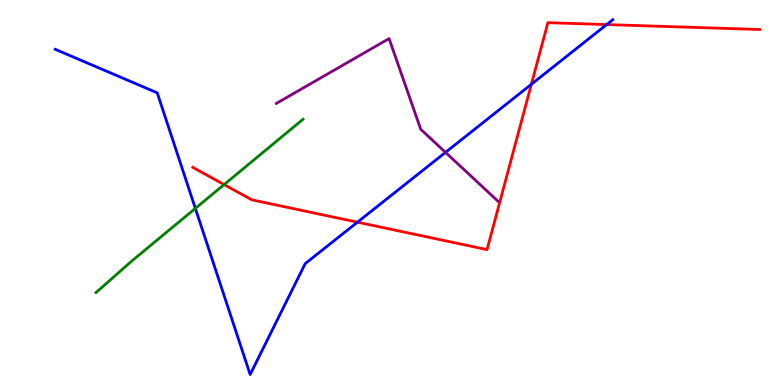[{'lines': ['blue', 'red'], 'intersections': [{'x': 4.61, 'y': 4.23}, {'x': 6.86, 'y': 7.81}, {'x': 7.83, 'y': 9.36}]}, {'lines': ['green', 'red'], 'intersections': [{'x': 2.89, 'y': 5.21}]}, {'lines': ['purple', 'red'], 'intersections': []}, {'lines': ['blue', 'green'], 'intersections': [{'x': 2.52, 'y': 4.59}]}, {'lines': ['blue', 'purple'], 'intersections': [{'x': 5.75, 'y': 6.04}]}, {'lines': ['green', 'purple'], 'intersections': []}]